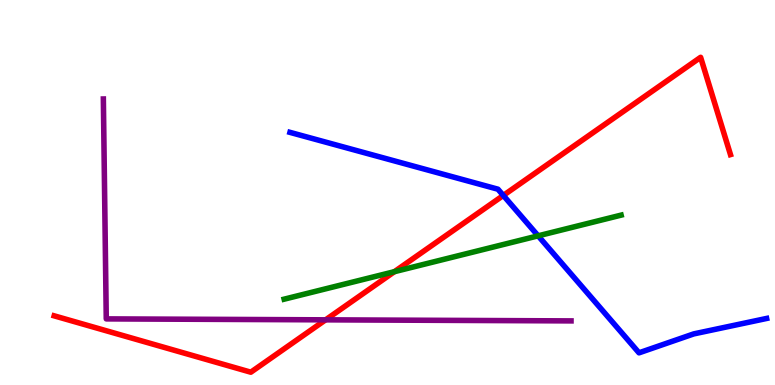[{'lines': ['blue', 'red'], 'intersections': [{'x': 6.49, 'y': 4.92}]}, {'lines': ['green', 'red'], 'intersections': [{'x': 5.09, 'y': 2.94}]}, {'lines': ['purple', 'red'], 'intersections': [{'x': 4.2, 'y': 1.69}]}, {'lines': ['blue', 'green'], 'intersections': [{'x': 6.94, 'y': 3.87}]}, {'lines': ['blue', 'purple'], 'intersections': []}, {'lines': ['green', 'purple'], 'intersections': []}]